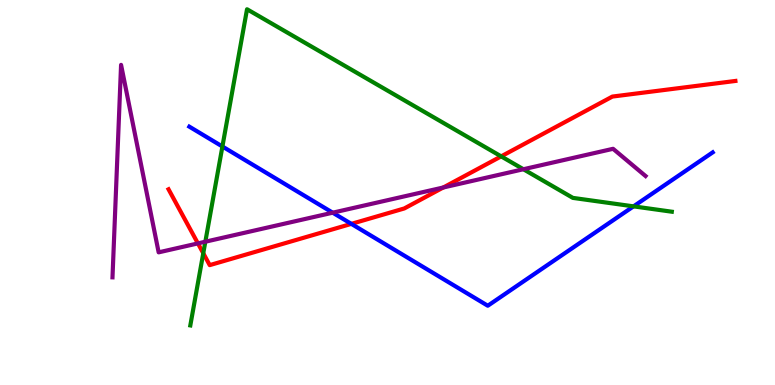[{'lines': ['blue', 'red'], 'intersections': [{'x': 4.53, 'y': 4.19}]}, {'lines': ['green', 'red'], 'intersections': [{'x': 2.62, 'y': 3.42}, {'x': 6.47, 'y': 5.94}]}, {'lines': ['purple', 'red'], 'intersections': [{'x': 2.55, 'y': 3.68}, {'x': 5.72, 'y': 5.13}]}, {'lines': ['blue', 'green'], 'intersections': [{'x': 2.87, 'y': 6.19}, {'x': 8.17, 'y': 4.64}]}, {'lines': ['blue', 'purple'], 'intersections': [{'x': 4.29, 'y': 4.48}]}, {'lines': ['green', 'purple'], 'intersections': [{'x': 2.65, 'y': 3.72}, {'x': 6.75, 'y': 5.6}]}]